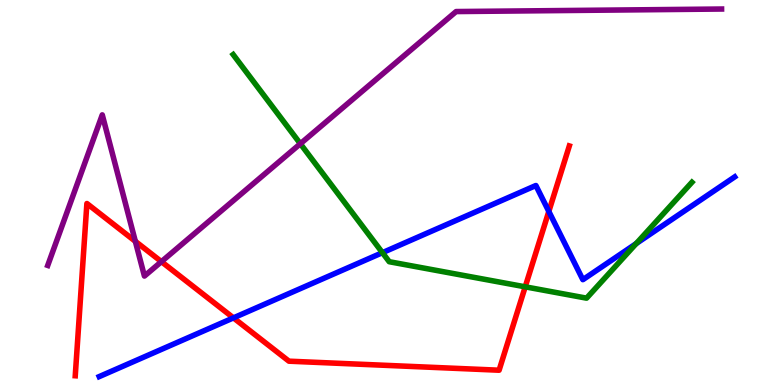[{'lines': ['blue', 'red'], 'intersections': [{'x': 3.01, 'y': 1.74}, {'x': 7.08, 'y': 4.51}]}, {'lines': ['green', 'red'], 'intersections': [{'x': 6.78, 'y': 2.55}]}, {'lines': ['purple', 'red'], 'intersections': [{'x': 1.75, 'y': 3.73}, {'x': 2.08, 'y': 3.2}]}, {'lines': ['blue', 'green'], 'intersections': [{'x': 4.93, 'y': 3.44}, {'x': 8.21, 'y': 3.67}]}, {'lines': ['blue', 'purple'], 'intersections': []}, {'lines': ['green', 'purple'], 'intersections': [{'x': 3.88, 'y': 6.27}]}]